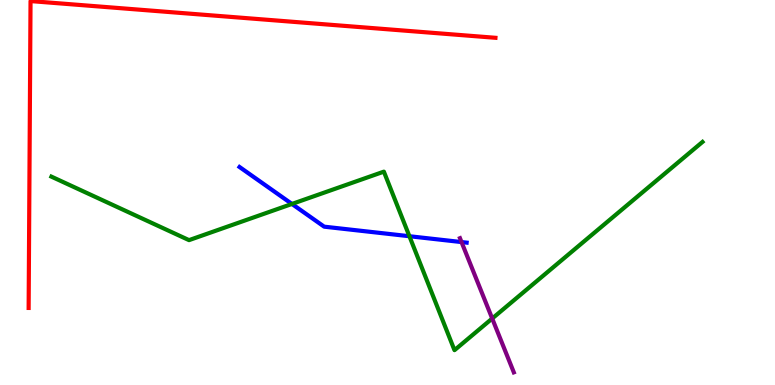[{'lines': ['blue', 'red'], 'intersections': []}, {'lines': ['green', 'red'], 'intersections': []}, {'lines': ['purple', 'red'], 'intersections': []}, {'lines': ['blue', 'green'], 'intersections': [{'x': 3.77, 'y': 4.7}, {'x': 5.28, 'y': 3.86}]}, {'lines': ['blue', 'purple'], 'intersections': [{'x': 5.96, 'y': 3.71}]}, {'lines': ['green', 'purple'], 'intersections': [{'x': 6.35, 'y': 1.73}]}]